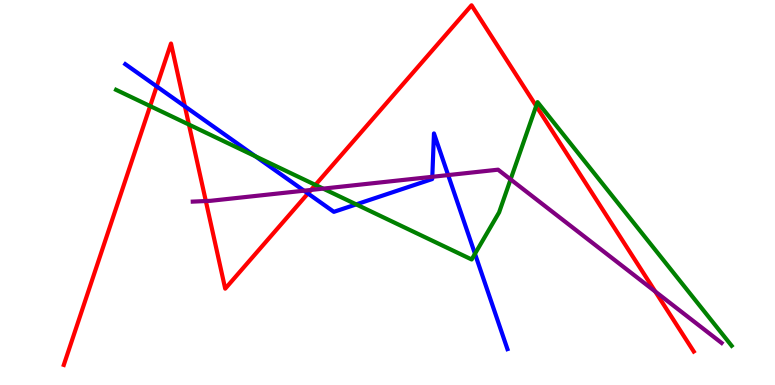[{'lines': ['blue', 'red'], 'intersections': [{'x': 2.02, 'y': 7.76}, {'x': 2.39, 'y': 7.24}, {'x': 3.97, 'y': 4.97}]}, {'lines': ['green', 'red'], 'intersections': [{'x': 1.94, 'y': 7.24}, {'x': 2.44, 'y': 6.76}, {'x': 4.07, 'y': 5.2}, {'x': 6.92, 'y': 7.25}]}, {'lines': ['purple', 'red'], 'intersections': [{'x': 2.66, 'y': 4.78}, {'x': 4.01, 'y': 5.07}, {'x': 8.45, 'y': 2.43}]}, {'lines': ['blue', 'green'], 'intersections': [{'x': 3.3, 'y': 5.94}, {'x': 4.6, 'y': 4.69}, {'x': 6.13, 'y': 3.41}]}, {'lines': ['blue', 'purple'], 'intersections': [{'x': 3.92, 'y': 5.05}, {'x': 5.58, 'y': 5.41}, {'x': 5.78, 'y': 5.45}]}, {'lines': ['green', 'purple'], 'intersections': [{'x': 4.17, 'y': 5.1}, {'x': 6.59, 'y': 5.34}]}]